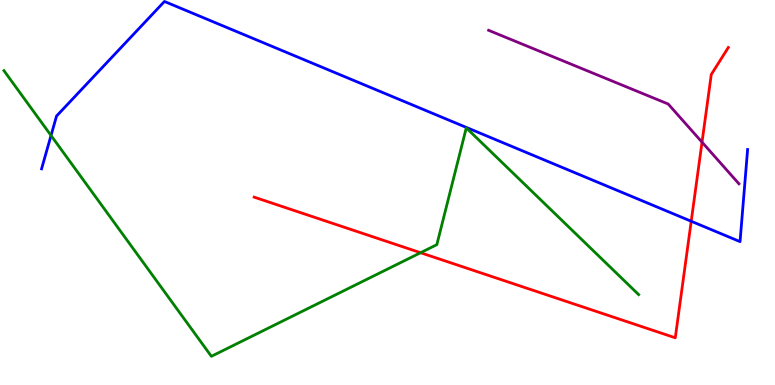[{'lines': ['blue', 'red'], 'intersections': [{'x': 8.92, 'y': 4.25}]}, {'lines': ['green', 'red'], 'intersections': [{'x': 5.43, 'y': 3.44}]}, {'lines': ['purple', 'red'], 'intersections': [{'x': 9.06, 'y': 6.31}]}, {'lines': ['blue', 'green'], 'intersections': [{'x': 0.658, 'y': 6.48}]}, {'lines': ['blue', 'purple'], 'intersections': []}, {'lines': ['green', 'purple'], 'intersections': []}]